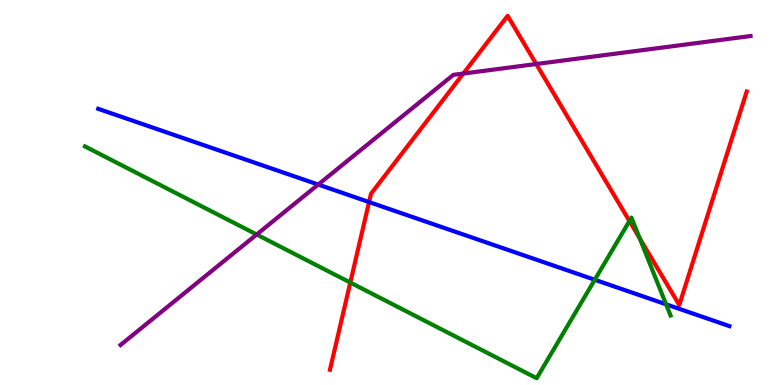[{'lines': ['blue', 'red'], 'intersections': [{'x': 4.76, 'y': 4.75}]}, {'lines': ['green', 'red'], 'intersections': [{'x': 4.52, 'y': 2.66}, {'x': 8.12, 'y': 4.26}, {'x': 8.25, 'y': 3.81}]}, {'lines': ['purple', 'red'], 'intersections': [{'x': 5.98, 'y': 8.09}, {'x': 6.92, 'y': 8.34}]}, {'lines': ['blue', 'green'], 'intersections': [{'x': 7.67, 'y': 2.73}, {'x': 8.59, 'y': 2.1}]}, {'lines': ['blue', 'purple'], 'intersections': [{'x': 4.11, 'y': 5.21}]}, {'lines': ['green', 'purple'], 'intersections': [{'x': 3.31, 'y': 3.91}]}]